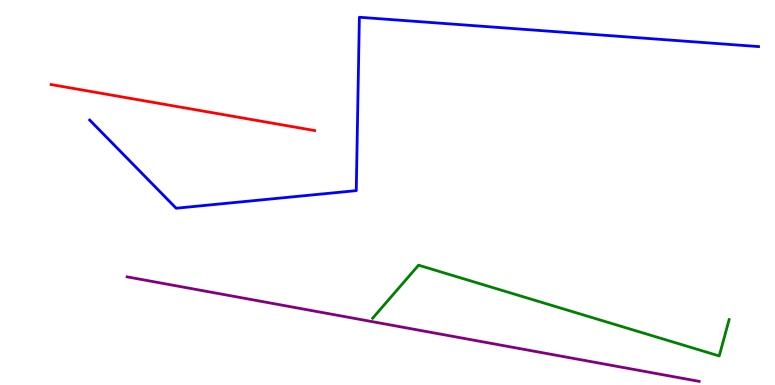[{'lines': ['blue', 'red'], 'intersections': []}, {'lines': ['green', 'red'], 'intersections': []}, {'lines': ['purple', 'red'], 'intersections': []}, {'lines': ['blue', 'green'], 'intersections': []}, {'lines': ['blue', 'purple'], 'intersections': []}, {'lines': ['green', 'purple'], 'intersections': []}]